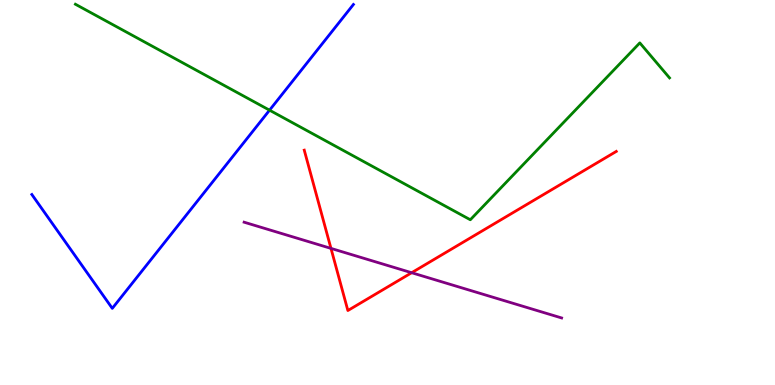[{'lines': ['blue', 'red'], 'intersections': []}, {'lines': ['green', 'red'], 'intersections': []}, {'lines': ['purple', 'red'], 'intersections': [{'x': 4.27, 'y': 3.55}, {'x': 5.31, 'y': 2.92}]}, {'lines': ['blue', 'green'], 'intersections': [{'x': 3.48, 'y': 7.14}]}, {'lines': ['blue', 'purple'], 'intersections': []}, {'lines': ['green', 'purple'], 'intersections': []}]